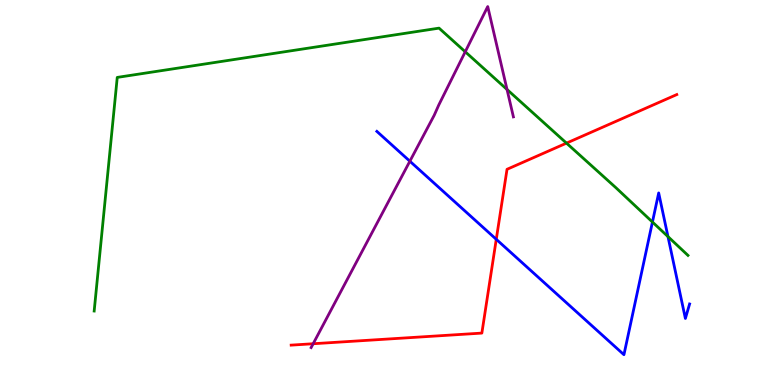[{'lines': ['blue', 'red'], 'intersections': [{'x': 6.4, 'y': 3.78}]}, {'lines': ['green', 'red'], 'intersections': [{'x': 7.31, 'y': 6.28}]}, {'lines': ['purple', 'red'], 'intersections': [{'x': 4.04, 'y': 1.07}]}, {'lines': ['blue', 'green'], 'intersections': [{'x': 8.42, 'y': 4.23}, {'x': 8.62, 'y': 3.85}]}, {'lines': ['blue', 'purple'], 'intersections': [{'x': 5.29, 'y': 5.81}]}, {'lines': ['green', 'purple'], 'intersections': [{'x': 6.0, 'y': 8.66}, {'x': 6.54, 'y': 7.68}]}]